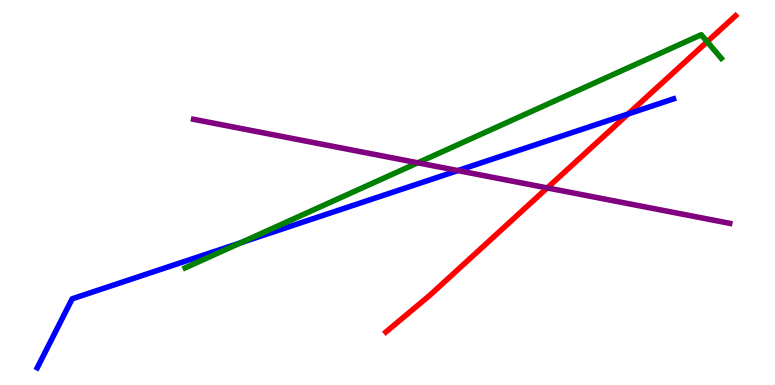[{'lines': ['blue', 'red'], 'intersections': [{'x': 8.11, 'y': 7.04}]}, {'lines': ['green', 'red'], 'intersections': [{'x': 9.12, 'y': 8.92}]}, {'lines': ['purple', 'red'], 'intersections': [{'x': 7.06, 'y': 5.12}]}, {'lines': ['blue', 'green'], 'intersections': [{'x': 3.11, 'y': 3.69}]}, {'lines': ['blue', 'purple'], 'intersections': [{'x': 5.91, 'y': 5.57}]}, {'lines': ['green', 'purple'], 'intersections': [{'x': 5.39, 'y': 5.77}]}]